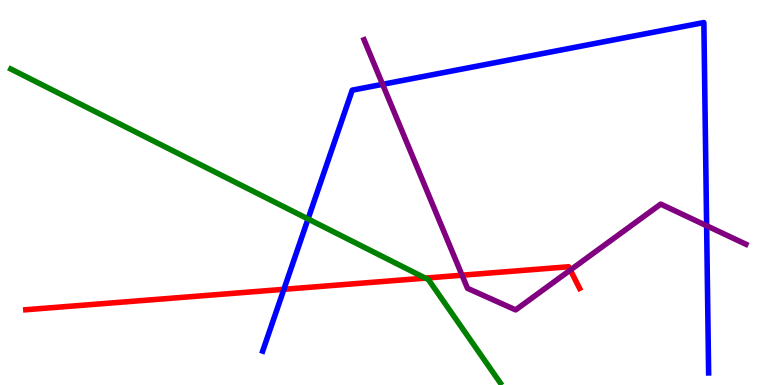[{'lines': ['blue', 'red'], 'intersections': [{'x': 3.66, 'y': 2.49}]}, {'lines': ['green', 'red'], 'intersections': [{'x': 5.49, 'y': 2.78}]}, {'lines': ['purple', 'red'], 'intersections': [{'x': 5.96, 'y': 2.85}, {'x': 7.36, 'y': 2.99}]}, {'lines': ['blue', 'green'], 'intersections': [{'x': 3.97, 'y': 4.31}]}, {'lines': ['blue', 'purple'], 'intersections': [{'x': 4.94, 'y': 7.81}, {'x': 9.12, 'y': 4.14}]}, {'lines': ['green', 'purple'], 'intersections': []}]